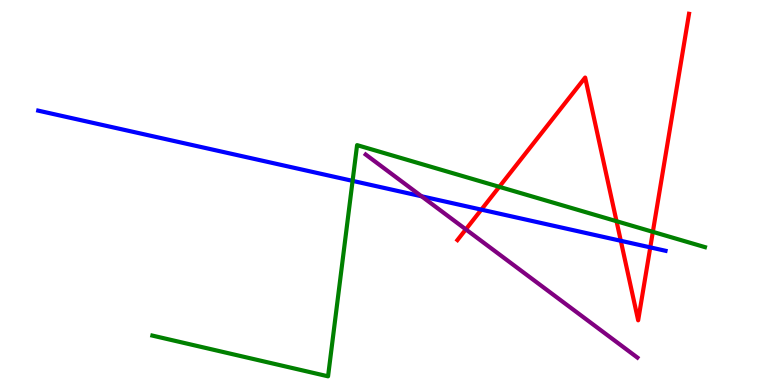[{'lines': ['blue', 'red'], 'intersections': [{'x': 6.21, 'y': 4.55}, {'x': 8.01, 'y': 3.75}, {'x': 8.39, 'y': 3.57}]}, {'lines': ['green', 'red'], 'intersections': [{'x': 6.44, 'y': 5.15}, {'x': 7.96, 'y': 4.25}, {'x': 8.42, 'y': 3.98}]}, {'lines': ['purple', 'red'], 'intersections': [{'x': 6.01, 'y': 4.04}]}, {'lines': ['blue', 'green'], 'intersections': [{'x': 4.55, 'y': 5.3}]}, {'lines': ['blue', 'purple'], 'intersections': [{'x': 5.44, 'y': 4.9}]}, {'lines': ['green', 'purple'], 'intersections': []}]